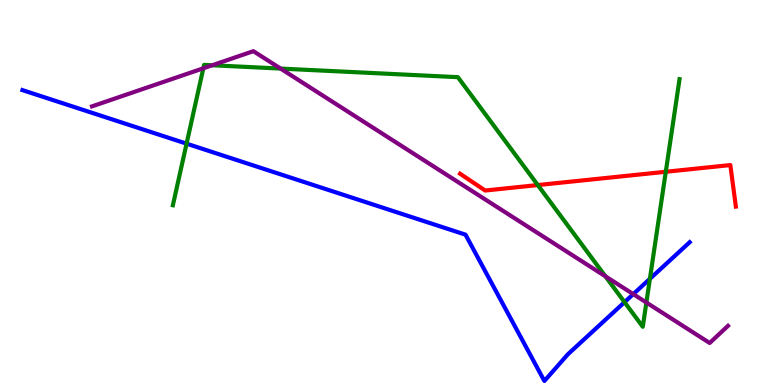[{'lines': ['blue', 'red'], 'intersections': []}, {'lines': ['green', 'red'], 'intersections': [{'x': 6.94, 'y': 5.19}, {'x': 8.59, 'y': 5.54}]}, {'lines': ['purple', 'red'], 'intersections': []}, {'lines': ['blue', 'green'], 'intersections': [{'x': 2.41, 'y': 6.27}, {'x': 8.06, 'y': 2.15}, {'x': 8.39, 'y': 2.76}]}, {'lines': ['blue', 'purple'], 'intersections': [{'x': 8.17, 'y': 2.36}]}, {'lines': ['green', 'purple'], 'intersections': [{'x': 2.62, 'y': 8.23}, {'x': 2.74, 'y': 8.3}, {'x': 3.62, 'y': 8.22}, {'x': 7.81, 'y': 2.82}, {'x': 8.34, 'y': 2.14}]}]